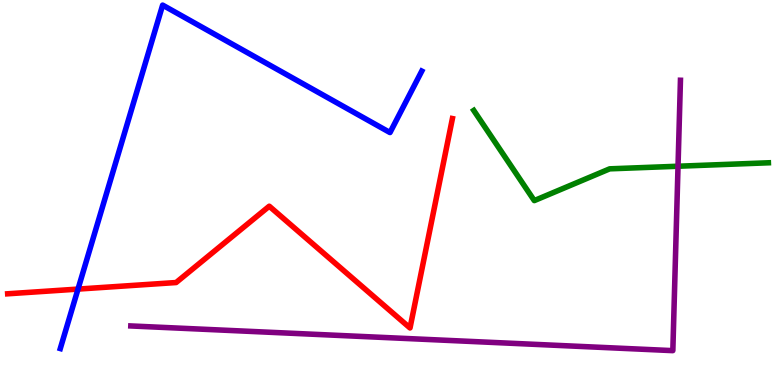[{'lines': ['blue', 'red'], 'intersections': [{'x': 1.01, 'y': 2.49}]}, {'lines': ['green', 'red'], 'intersections': []}, {'lines': ['purple', 'red'], 'intersections': []}, {'lines': ['blue', 'green'], 'intersections': []}, {'lines': ['blue', 'purple'], 'intersections': []}, {'lines': ['green', 'purple'], 'intersections': [{'x': 8.75, 'y': 5.68}]}]